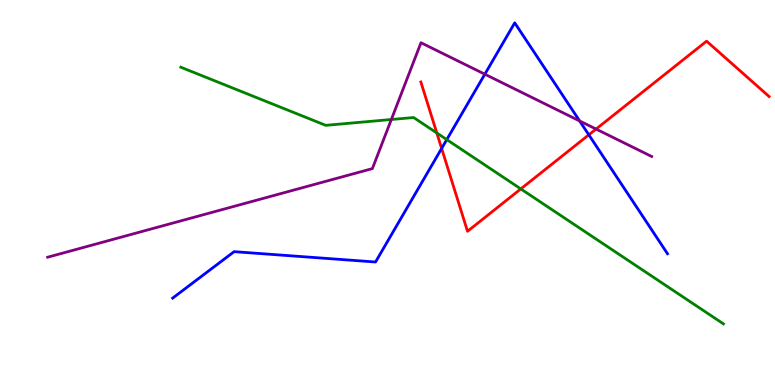[{'lines': ['blue', 'red'], 'intersections': [{'x': 5.7, 'y': 6.14}, {'x': 7.6, 'y': 6.5}]}, {'lines': ['green', 'red'], 'intersections': [{'x': 5.64, 'y': 6.55}, {'x': 6.72, 'y': 5.09}]}, {'lines': ['purple', 'red'], 'intersections': [{'x': 7.69, 'y': 6.65}]}, {'lines': ['blue', 'green'], 'intersections': [{'x': 5.76, 'y': 6.37}]}, {'lines': ['blue', 'purple'], 'intersections': [{'x': 6.26, 'y': 8.07}, {'x': 7.48, 'y': 6.86}]}, {'lines': ['green', 'purple'], 'intersections': [{'x': 5.05, 'y': 6.9}]}]